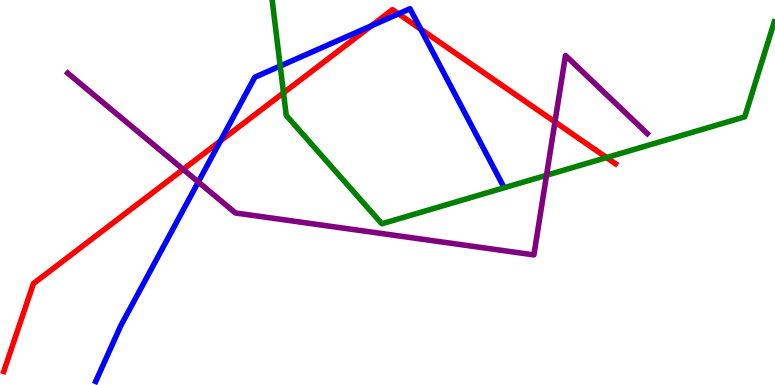[{'lines': ['blue', 'red'], 'intersections': [{'x': 2.84, 'y': 6.34}, {'x': 4.79, 'y': 9.33}, {'x': 5.14, 'y': 9.64}, {'x': 5.43, 'y': 9.24}]}, {'lines': ['green', 'red'], 'intersections': [{'x': 3.66, 'y': 7.59}, {'x': 7.83, 'y': 5.91}]}, {'lines': ['purple', 'red'], 'intersections': [{'x': 2.36, 'y': 5.6}, {'x': 7.16, 'y': 6.83}]}, {'lines': ['blue', 'green'], 'intersections': [{'x': 3.62, 'y': 8.29}]}, {'lines': ['blue', 'purple'], 'intersections': [{'x': 2.56, 'y': 5.27}]}, {'lines': ['green', 'purple'], 'intersections': [{'x': 7.05, 'y': 5.45}]}]